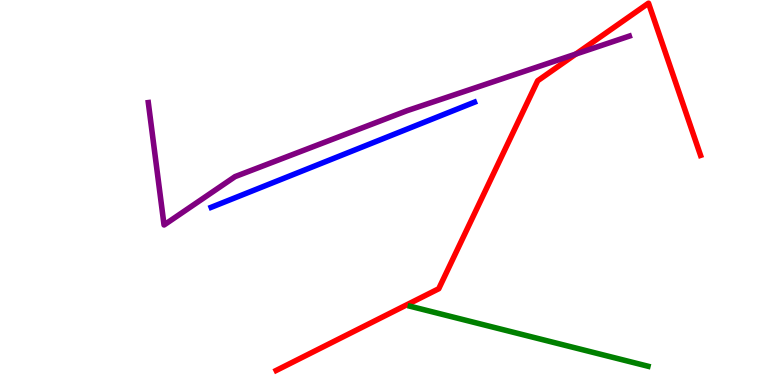[{'lines': ['blue', 'red'], 'intersections': []}, {'lines': ['green', 'red'], 'intersections': []}, {'lines': ['purple', 'red'], 'intersections': [{'x': 7.43, 'y': 8.6}]}, {'lines': ['blue', 'green'], 'intersections': []}, {'lines': ['blue', 'purple'], 'intersections': []}, {'lines': ['green', 'purple'], 'intersections': []}]